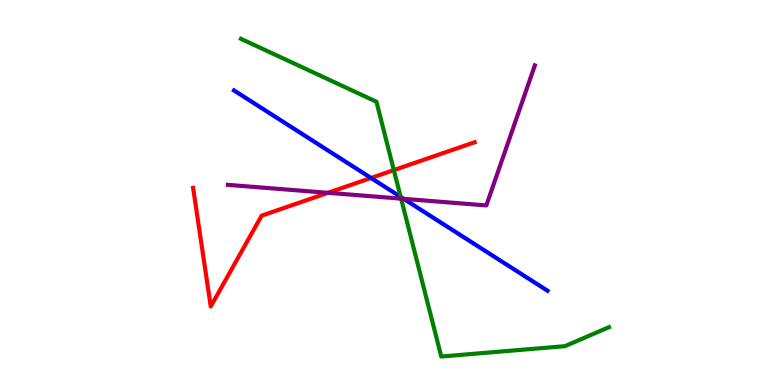[{'lines': ['blue', 'red'], 'intersections': [{'x': 4.79, 'y': 5.38}]}, {'lines': ['green', 'red'], 'intersections': [{'x': 5.08, 'y': 5.58}]}, {'lines': ['purple', 'red'], 'intersections': [{'x': 4.23, 'y': 4.99}]}, {'lines': ['blue', 'green'], 'intersections': [{'x': 5.17, 'y': 4.89}]}, {'lines': ['blue', 'purple'], 'intersections': [{'x': 5.21, 'y': 4.83}]}, {'lines': ['green', 'purple'], 'intersections': [{'x': 5.18, 'y': 4.84}]}]